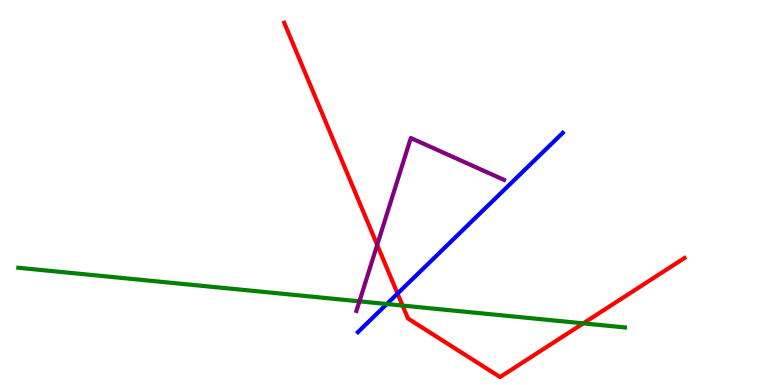[{'lines': ['blue', 'red'], 'intersections': [{'x': 5.13, 'y': 2.37}]}, {'lines': ['green', 'red'], 'intersections': [{'x': 5.19, 'y': 2.06}, {'x': 7.53, 'y': 1.6}]}, {'lines': ['purple', 'red'], 'intersections': [{'x': 4.87, 'y': 3.64}]}, {'lines': ['blue', 'green'], 'intersections': [{'x': 4.99, 'y': 2.1}]}, {'lines': ['blue', 'purple'], 'intersections': []}, {'lines': ['green', 'purple'], 'intersections': [{'x': 4.64, 'y': 2.17}]}]